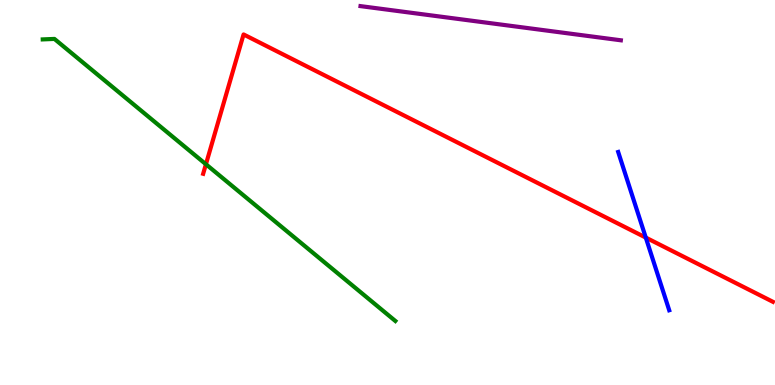[{'lines': ['blue', 'red'], 'intersections': [{'x': 8.33, 'y': 3.83}]}, {'lines': ['green', 'red'], 'intersections': [{'x': 2.66, 'y': 5.73}]}, {'lines': ['purple', 'red'], 'intersections': []}, {'lines': ['blue', 'green'], 'intersections': []}, {'lines': ['blue', 'purple'], 'intersections': []}, {'lines': ['green', 'purple'], 'intersections': []}]